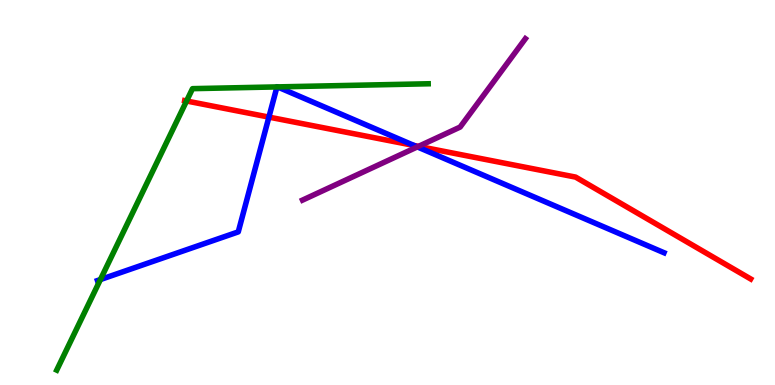[{'lines': ['blue', 'red'], 'intersections': [{'x': 3.47, 'y': 6.96}, {'x': 5.34, 'y': 6.22}]}, {'lines': ['green', 'red'], 'intersections': [{'x': 2.41, 'y': 7.38}]}, {'lines': ['purple', 'red'], 'intersections': [{'x': 5.4, 'y': 6.2}]}, {'lines': ['blue', 'green'], 'intersections': [{'x': 1.3, 'y': 2.74}, {'x': 3.57, 'y': 7.74}, {'x': 3.58, 'y': 7.74}]}, {'lines': ['blue', 'purple'], 'intersections': [{'x': 5.39, 'y': 6.18}]}, {'lines': ['green', 'purple'], 'intersections': []}]